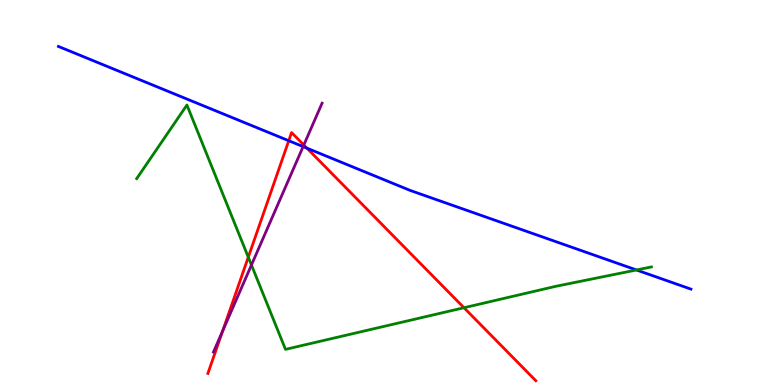[{'lines': ['blue', 'red'], 'intersections': [{'x': 3.73, 'y': 6.34}, {'x': 3.96, 'y': 6.15}]}, {'lines': ['green', 'red'], 'intersections': [{'x': 3.2, 'y': 3.32}, {'x': 5.99, 'y': 2.01}]}, {'lines': ['purple', 'red'], 'intersections': [{'x': 2.87, 'y': 1.4}, {'x': 3.92, 'y': 6.23}]}, {'lines': ['blue', 'green'], 'intersections': [{'x': 8.21, 'y': 2.99}]}, {'lines': ['blue', 'purple'], 'intersections': [{'x': 3.91, 'y': 6.19}]}, {'lines': ['green', 'purple'], 'intersections': [{'x': 3.24, 'y': 3.12}]}]